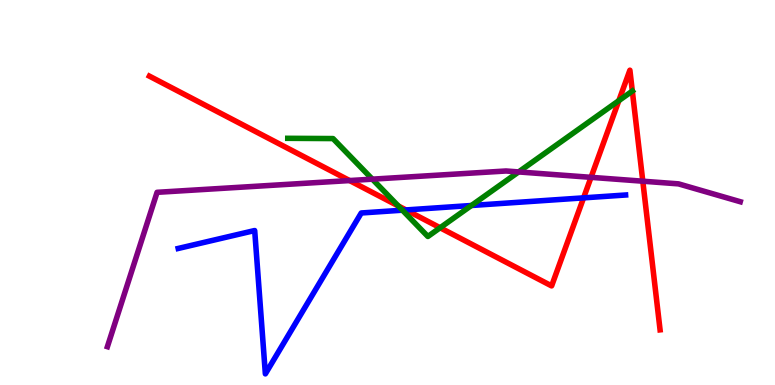[{'lines': ['blue', 'red'], 'intersections': [{'x': 5.24, 'y': 4.55}, {'x': 7.53, 'y': 4.86}]}, {'lines': ['green', 'red'], 'intersections': [{'x': 5.14, 'y': 4.65}, {'x': 5.68, 'y': 4.08}, {'x': 7.99, 'y': 7.39}, {'x': 8.16, 'y': 7.63}]}, {'lines': ['purple', 'red'], 'intersections': [{'x': 4.51, 'y': 5.31}, {'x': 7.63, 'y': 5.39}, {'x': 8.29, 'y': 5.29}]}, {'lines': ['blue', 'green'], 'intersections': [{'x': 5.19, 'y': 4.54}, {'x': 6.08, 'y': 4.66}]}, {'lines': ['blue', 'purple'], 'intersections': []}, {'lines': ['green', 'purple'], 'intersections': [{'x': 4.8, 'y': 5.35}, {'x': 6.69, 'y': 5.53}]}]